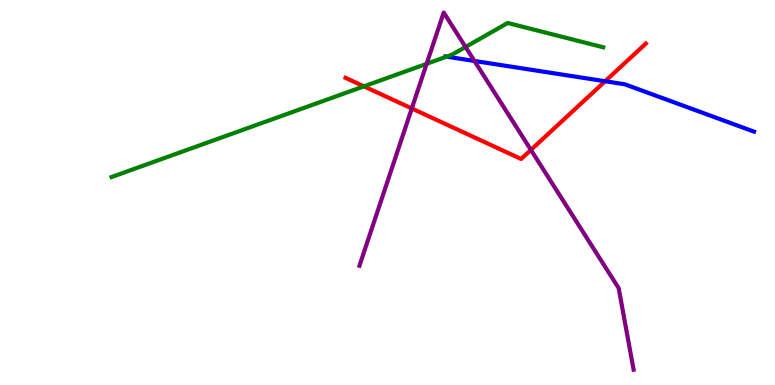[{'lines': ['blue', 'red'], 'intersections': [{'x': 7.81, 'y': 7.89}]}, {'lines': ['green', 'red'], 'intersections': [{'x': 4.7, 'y': 7.76}]}, {'lines': ['purple', 'red'], 'intersections': [{'x': 5.31, 'y': 7.18}, {'x': 6.85, 'y': 6.11}]}, {'lines': ['blue', 'green'], 'intersections': [{'x': 5.76, 'y': 8.53}]}, {'lines': ['blue', 'purple'], 'intersections': [{'x': 6.12, 'y': 8.42}]}, {'lines': ['green', 'purple'], 'intersections': [{'x': 5.51, 'y': 8.34}, {'x': 6.01, 'y': 8.78}]}]